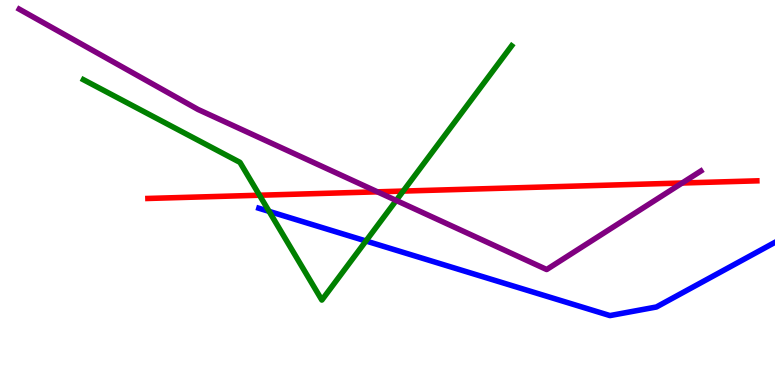[{'lines': ['blue', 'red'], 'intersections': []}, {'lines': ['green', 'red'], 'intersections': [{'x': 3.35, 'y': 4.93}, {'x': 5.2, 'y': 5.04}]}, {'lines': ['purple', 'red'], 'intersections': [{'x': 4.87, 'y': 5.02}, {'x': 8.8, 'y': 5.25}]}, {'lines': ['blue', 'green'], 'intersections': [{'x': 3.47, 'y': 4.51}, {'x': 4.72, 'y': 3.74}]}, {'lines': ['blue', 'purple'], 'intersections': []}, {'lines': ['green', 'purple'], 'intersections': [{'x': 5.11, 'y': 4.79}]}]